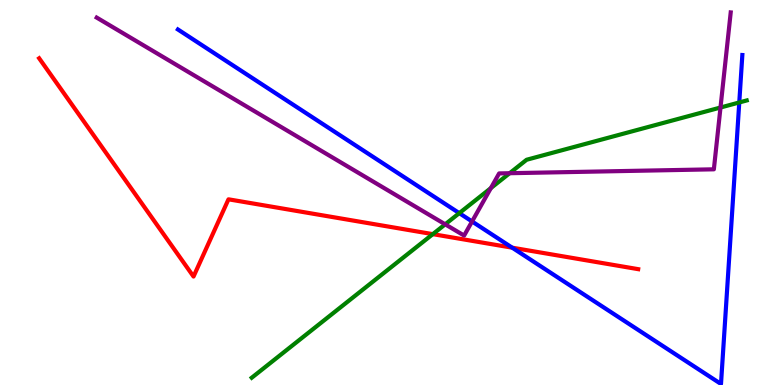[{'lines': ['blue', 'red'], 'intersections': [{'x': 6.61, 'y': 3.57}]}, {'lines': ['green', 'red'], 'intersections': [{'x': 5.58, 'y': 3.92}]}, {'lines': ['purple', 'red'], 'intersections': []}, {'lines': ['blue', 'green'], 'intersections': [{'x': 5.93, 'y': 4.46}, {'x': 9.54, 'y': 7.34}]}, {'lines': ['blue', 'purple'], 'intersections': [{'x': 6.09, 'y': 4.25}]}, {'lines': ['green', 'purple'], 'intersections': [{'x': 5.74, 'y': 4.17}, {'x': 6.33, 'y': 5.11}, {'x': 6.58, 'y': 5.5}, {'x': 9.3, 'y': 7.21}]}]